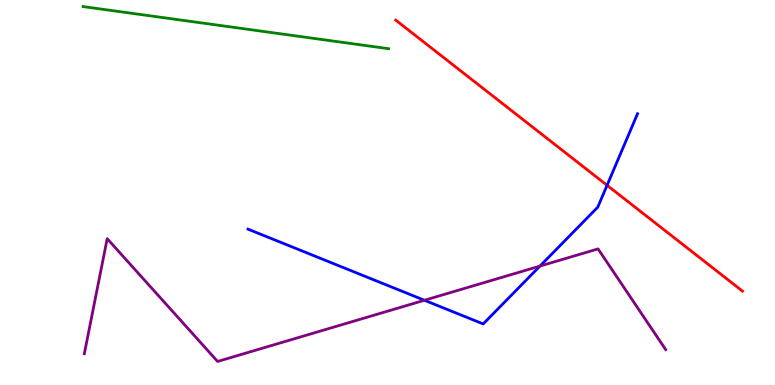[{'lines': ['blue', 'red'], 'intersections': [{'x': 7.83, 'y': 5.19}]}, {'lines': ['green', 'red'], 'intersections': []}, {'lines': ['purple', 'red'], 'intersections': []}, {'lines': ['blue', 'green'], 'intersections': []}, {'lines': ['blue', 'purple'], 'intersections': [{'x': 5.48, 'y': 2.2}, {'x': 6.97, 'y': 3.09}]}, {'lines': ['green', 'purple'], 'intersections': []}]